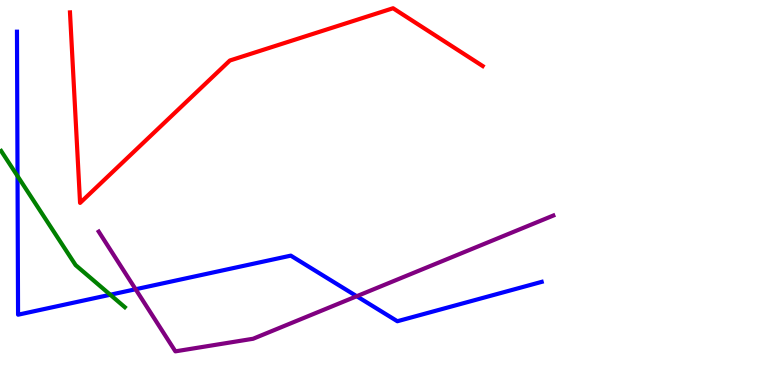[{'lines': ['blue', 'red'], 'intersections': []}, {'lines': ['green', 'red'], 'intersections': []}, {'lines': ['purple', 'red'], 'intersections': []}, {'lines': ['blue', 'green'], 'intersections': [{'x': 0.226, 'y': 5.43}, {'x': 1.42, 'y': 2.34}]}, {'lines': ['blue', 'purple'], 'intersections': [{'x': 1.75, 'y': 2.49}, {'x': 4.6, 'y': 2.31}]}, {'lines': ['green', 'purple'], 'intersections': []}]